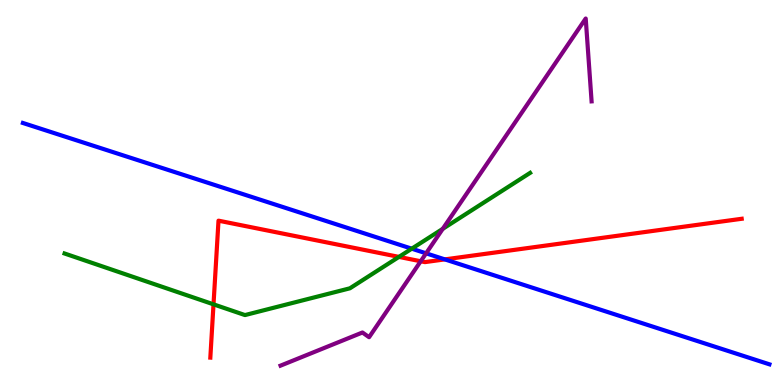[{'lines': ['blue', 'red'], 'intersections': [{'x': 5.74, 'y': 3.26}]}, {'lines': ['green', 'red'], 'intersections': [{'x': 2.75, 'y': 2.1}, {'x': 5.15, 'y': 3.33}]}, {'lines': ['purple', 'red'], 'intersections': [{'x': 5.43, 'y': 3.21}]}, {'lines': ['blue', 'green'], 'intersections': [{'x': 5.31, 'y': 3.54}]}, {'lines': ['blue', 'purple'], 'intersections': [{'x': 5.5, 'y': 3.42}]}, {'lines': ['green', 'purple'], 'intersections': [{'x': 5.71, 'y': 4.06}]}]